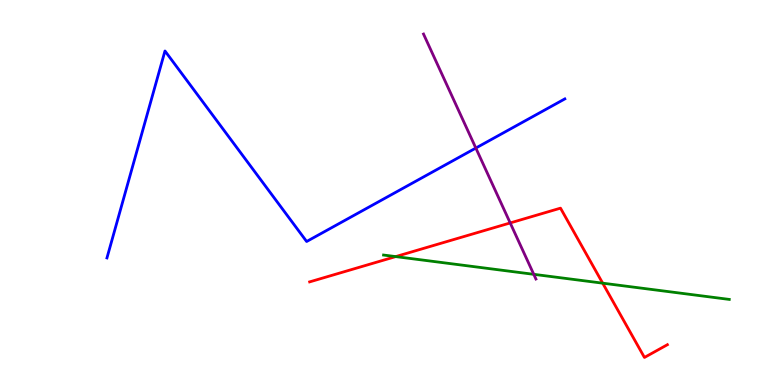[{'lines': ['blue', 'red'], 'intersections': []}, {'lines': ['green', 'red'], 'intersections': [{'x': 5.11, 'y': 3.34}, {'x': 7.78, 'y': 2.64}]}, {'lines': ['purple', 'red'], 'intersections': [{'x': 6.58, 'y': 4.21}]}, {'lines': ['blue', 'green'], 'intersections': []}, {'lines': ['blue', 'purple'], 'intersections': [{'x': 6.14, 'y': 6.15}]}, {'lines': ['green', 'purple'], 'intersections': [{'x': 6.89, 'y': 2.87}]}]